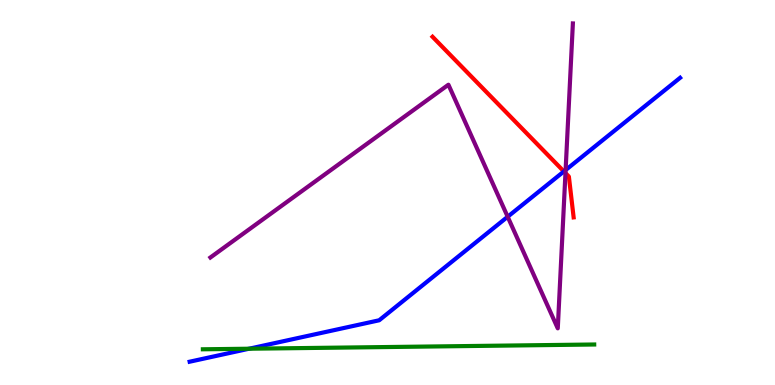[{'lines': ['blue', 'red'], 'intersections': [{'x': 7.28, 'y': 5.55}]}, {'lines': ['green', 'red'], 'intersections': []}, {'lines': ['purple', 'red'], 'intersections': [{'x': 7.3, 'y': 5.51}]}, {'lines': ['blue', 'green'], 'intersections': [{'x': 3.21, 'y': 0.942}]}, {'lines': ['blue', 'purple'], 'intersections': [{'x': 6.55, 'y': 4.37}, {'x': 7.3, 'y': 5.58}]}, {'lines': ['green', 'purple'], 'intersections': []}]